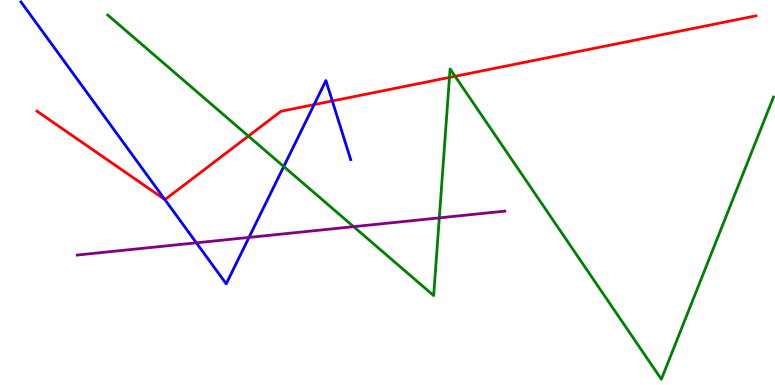[{'lines': ['blue', 'red'], 'intersections': [{'x': 2.13, 'y': 4.82}, {'x': 4.05, 'y': 7.28}, {'x': 4.29, 'y': 7.38}]}, {'lines': ['green', 'red'], 'intersections': [{'x': 3.21, 'y': 6.47}, {'x': 5.8, 'y': 7.99}, {'x': 5.87, 'y': 8.02}]}, {'lines': ['purple', 'red'], 'intersections': []}, {'lines': ['blue', 'green'], 'intersections': [{'x': 3.66, 'y': 5.67}]}, {'lines': ['blue', 'purple'], 'intersections': [{'x': 2.53, 'y': 3.69}, {'x': 3.21, 'y': 3.83}]}, {'lines': ['green', 'purple'], 'intersections': [{'x': 4.56, 'y': 4.11}, {'x': 5.67, 'y': 4.34}]}]